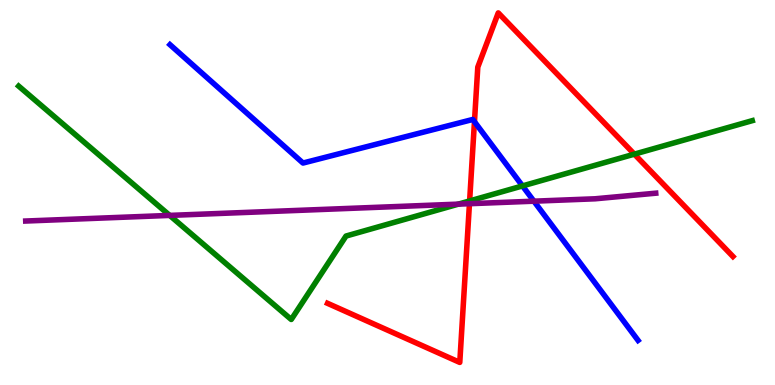[{'lines': ['blue', 'red'], 'intersections': [{'x': 6.12, 'y': 6.84}]}, {'lines': ['green', 'red'], 'intersections': [{'x': 6.06, 'y': 4.78}, {'x': 8.19, 'y': 6.0}]}, {'lines': ['purple', 'red'], 'intersections': [{'x': 6.06, 'y': 4.71}]}, {'lines': ['blue', 'green'], 'intersections': [{'x': 6.74, 'y': 5.17}]}, {'lines': ['blue', 'purple'], 'intersections': [{'x': 6.89, 'y': 4.77}]}, {'lines': ['green', 'purple'], 'intersections': [{'x': 2.19, 'y': 4.41}, {'x': 5.91, 'y': 4.7}]}]